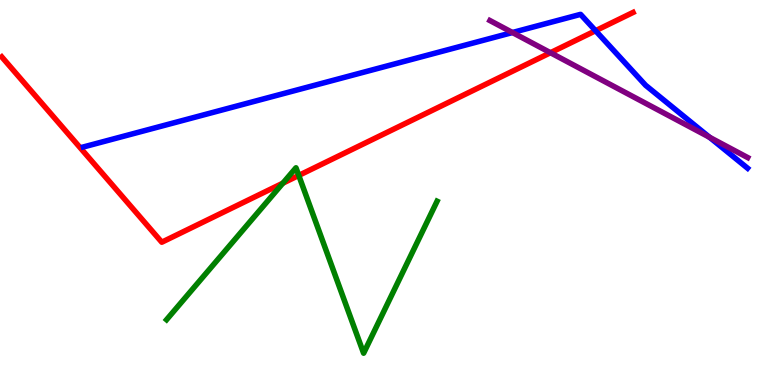[{'lines': ['blue', 'red'], 'intersections': [{'x': 7.68, 'y': 9.2}]}, {'lines': ['green', 'red'], 'intersections': [{'x': 3.65, 'y': 5.24}, {'x': 3.85, 'y': 5.44}]}, {'lines': ['purple', 'red'], 'intersections': [{'x': 7.1, 'y': 8.63}]}, {'lines': ['blue', 'green'], 'intersections': []}, {'lines': ['blue', 'purple'], 'intersections': [{'x': 6.61, 'y': 9.16}, {'x': 9.16, 'y': 6.43}]}, {'lines': ['green', 'purple'], 'intersections': []}]